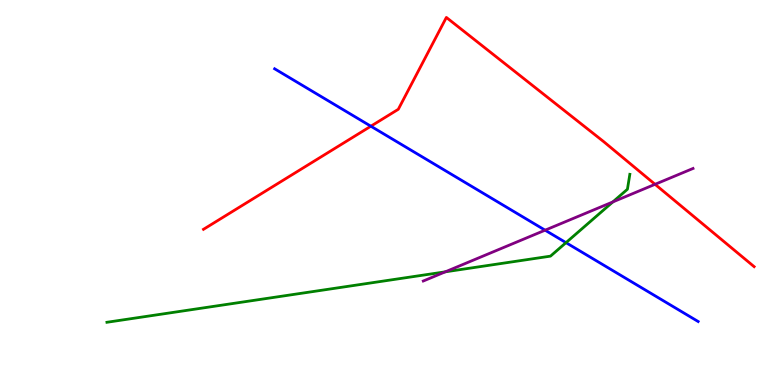[{'lines': ['blue', 'red'], 'intersections': [{'x': 4.79, 'y': 6.72}]}, {'lines': ['green', 'red'], 'intersections': []}, {'lines': ['purple', 'red'], 'intersections': [{'x': 8.45, 'y': 5.21}]}, {'lines': ['blue', 'green'], 'intersections': [{'x': 7.3, 'y': 3.7}]}, {'lines': ['blue', 'purple'], 'intersections': [{'x': 7.03, 'y': 4.02}]}, {'lines': ['green', 'purple'], 'intersections': [{'x': 5.75, 'y': 2.94}, {'x': 7.91, 'y': 4.76}]}]